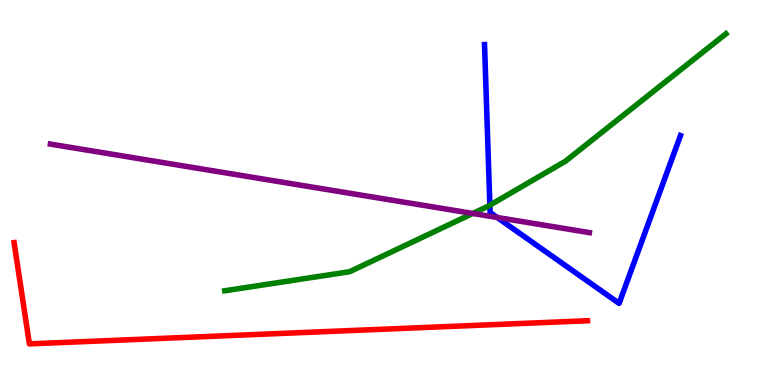[{'lines': ['blue', 'red'], 'intersections': []}, {'lines': ['green', 'red'], 'intersections': []}, {'lines': ['purple', 'red'], 'intersections': []}, {'lines': ['blue', 'green'], 'intersections': [{'x': 6.32, 'y': 4.67}]}, {'lines': ['blue', 'purple'], 'intersections': [{'x': 6.42, 'y': 4.35}]}, {'lines': ['green', 'purple'], 'intersections': [{'x': 6.1, 'y': 4.46}]}]